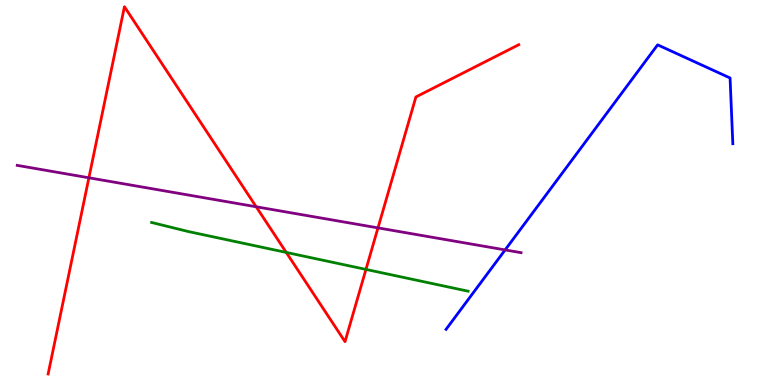[{'lines': ['blue', 'red'], 'intersections': []}, {'lines': ['green', 'red'], 'intersections': [{'x': 3.69, 'y': 3.44}, {'x': 4.72, 'y': 3.0}]}, {'lines': ['purple', 'red'], 'intersections': [{'x': 1.15, 'y': 5.38}, {'x': 3.31, 'y': 4.63}, {'x': 4.88, 'y': 4.08}]}, {'lines': ['blue', 'green'], 'intersections': []}, {'lines': ['blue', 'purple'], 'intersections': [{'x': 6.52, 'y': 3.51}]}, {'lines': ['green', 'purple'], 'intersections': []}]